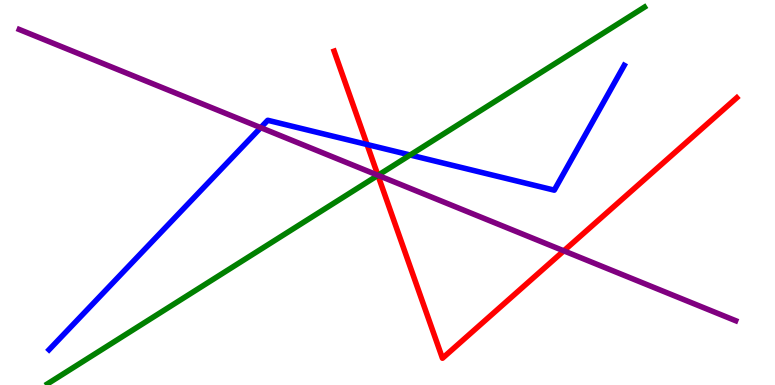[{'lines': ['blue', 'red'], 'intersections': [{'x': 4.74, 'y': 6.25}]}, {'lines': ['green', 'red'], 'intersections': [{'x': 4.88, 'y': 5.45}]}, {'lines': ['purple', 'red'], 'intersections': [{'x': 4.88, 'y': 5.45}, {'x': 7.27, 'y': 3.48}]}, {'lines': ['blue', 'green'], 'intersections': [{'x': 5.29, 'y': 5.97}]}, {'lines': ['blue', 'purple'], 'intersections': [{'x': 3.36, 'y': 6.68}]}, {'lines': ['green', 'purple'], 'intersections': [{'x': 4.88, 'y': 5.45}]}]